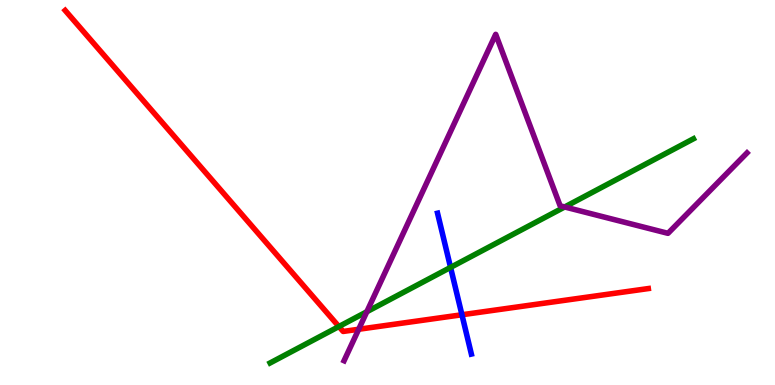[{'lines': ['blue', 'red'], 'intersections': [{'x': 5.96, 'y': 1.82}]}, {'lines': ['green', 'red'], 'intersections': [{'x': 4.37, 'y': 1.52}]}, {'lines': ['purple', 'red'], 'intersections': [{'x': 4.63, 'y': 1.45}]}, {'lines': ['blue', 'green'], 'intersections': [{'x': 5.81, 'y': 3.05}]}, {'lines': ['blue', 'purple'], 'intersections': []}, {'lines': ['green', 'purple'], 'intersections': [{'x': 4.73, 'y': 1.9}, {'x': 7.29, 'y': 4.62}]}]